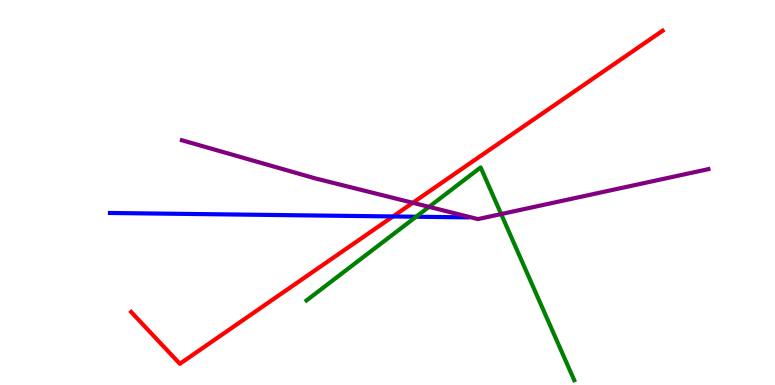[{'lines': ['blue', 'red'], 'intersections': [{'x': 5.07, 'y': 4.38}]}, {'lines': ['green', 'red'], 'intersections': []}, {'lines': ['purple', 'red'], 'intersections': [{'x': 5.33, 'y': 4.73}]}, {'lines': ['blue', 'green'], 'intersections': [{'x': 5.37, 'y': 4.37}]}, {'lines': ['blue', 'purple'], 'intersections': []}, {'lines': ['green', 'purple'], 'intersections': [{'x': 5.54, 'y': 4.63}, {'x': 6.47, 'y': 4.44}]}]